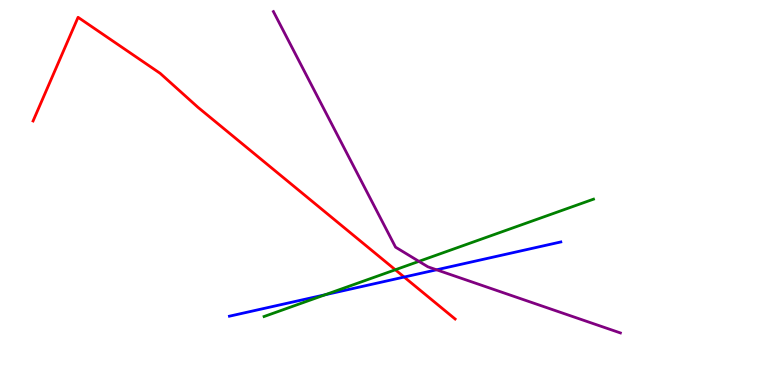[{'lines': ['blue', 'red'], 'intersections': [{'x': 5.21, 'y': 2.8}]}, {'lines': ['green', 'red'], 'intersections': [{'x': 5.1, 'y': 2.99}]}, {'lines': ['purple', 'red'], 'intersections': []}, {'lines': ['blue', 'green'], 'intersections': [{'x': 4.2, 'y': 2.34}]}, {'lines': ['blue', 'purple'], 'intersections': [{'x': 5.63, 'y': 2.99}]}, {'lines': ['green', 'purple'], 'intersections': [{'x': 5.41, 'y': 3.21}]}]